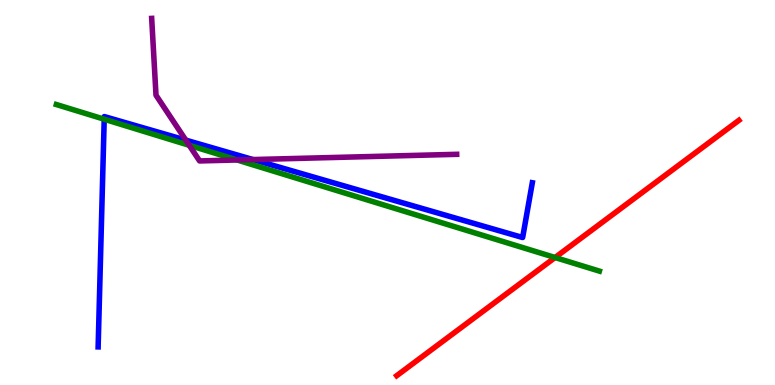[{'lines': ['blue', 'red'], 'intersections': []}, {'lines': ['green', 'red'], 'intersections': [{'x': 7.16, 'y': 3.31}]}, {'lines': ['purple', 'red'], 'intersections': []}, {'lines': ['blue', 'green'], 'intersections': [{'x': 1.34, 'y': 6.9}]}, {'lines': ['blue', 'purple'], 'intersections': [{'x': 2.4, 'y': 6.36}, {'x': 3.26, 'y': 5.86}]}, {'lines': ['green', 'purple'], 'intersections': [{'x': 2.44, 'y': 6.23}, {'x': 3.06, 'y': 5.84}]}]